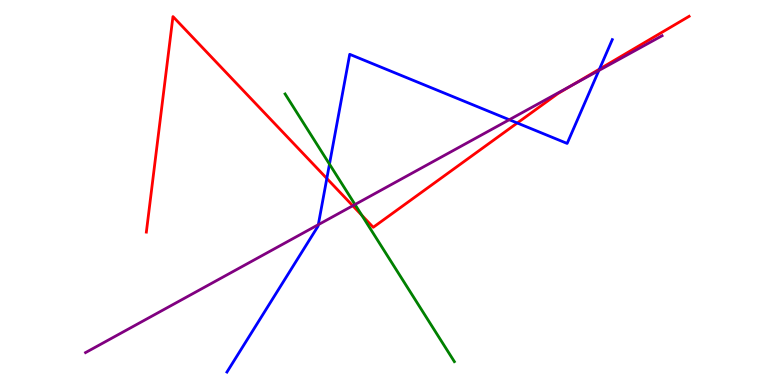[{'lines': ['blue', 'red'], 'intersections': [{'x': 4.22, 'y': 5.36}, {'x': 6.67, 'y': 6.81}, {'x': 7.74, 'y': 8.21}]}, {'lines': ['green', 'red'], 'intersections': [{'x': 4.67, 'y': 4.41}]}, {'lines': ['purple', 'red'], 'intersections': [{'x': 4.55, 'y': 4.66}, {'x': 7.39, 'y': 7.79}]}, {'lines': ['blue', 'green'], 'intersections': [{'x': 4.25, 'y': 5.74}]}, {'lines': ['blue', 'purple'], 'intersections': [{'x': 4.11, 'y': 4.16}, {'x': 6.57, 'y': 6.89}, {'x': 7.73, 'y': 8.17}]}, {'lines': ['green', 'purple'], 'intersections': [{'x': 4.58, 'y': 4.69}]}]